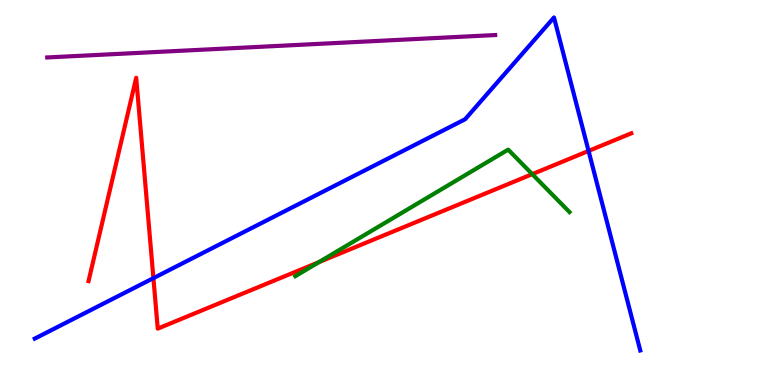[{'lines': ['blue', 'red'], 'intersections': [{'x': 1.98, 'y': 2.78}, {'x': 7.59, 'y': 6.08}]}, {'lines': ['green', 'red'], 'intersections': [{'x': 4.11, 'y': 3.19}, {'x': 6.87, 'y': 5.48}]}, {'lines': ['purple', 'red'], 'intersections': []}, {'lines': ['blue', 'green'], 'intersections': []}, {'lines': ['blue', 'purple'], 'intersections': []}, {'lines': ['green', 'purple'], 'intersections': []}]